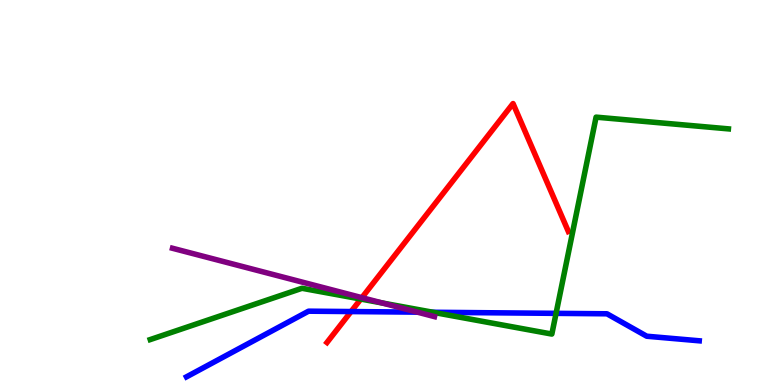[{'lines': ['blue', 'red'], 'intersections': [{'x': 4.53, 'y': 1.91}]}, {'lines': ['green', 'red'], 'intersections': [{'x': 4.66, 'y': 2.23}]}, {'lines': ['purple', 'red'], 'intersections': [{'x': 4.67, 'y': 2.27}]}, {'lines': ['blue', 'green'], 'intersections': [{'x': 5.59, 'y': 1.89}, {'x': 7.18, 'y': 1.86}]}, {'lines': ['blue', 'purple'], 'intersections': [{'x': 5.38, 'y': 1.89}]}, {'lines': ['green', 'purple'], 'intersections': [{'x': 4.93, 'y': 2.13}]}]